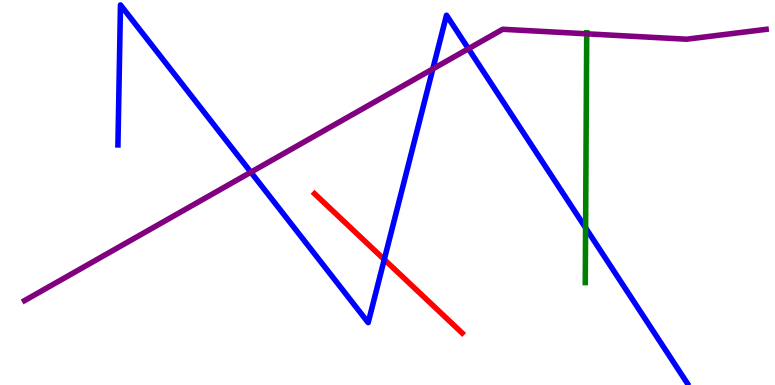[{'lines': ['blue', 'red'], 'intersections': [{'x': 4.96, 'y': 3.26}]}, {'lines': ['green', 'red'], 'intersections': []}, {'lines': ['purple', 'red'], 'intersections': []}, {'lines': ['blue', 'green'], 'intersections': [{'x': 7.56, 'y': 4.08}]}, {'lines': ['blue', 'purple'], 'intersections': [{'x': 3.24, 'y': 5.53}, {'x': 5.58, 'y': 8.21}, {'x': 6.04, 'y': 8.73}]}, {'lines': ['green', 'purple'], 'intersections': [{'x': 7.57, 'y': 9.12}]}]